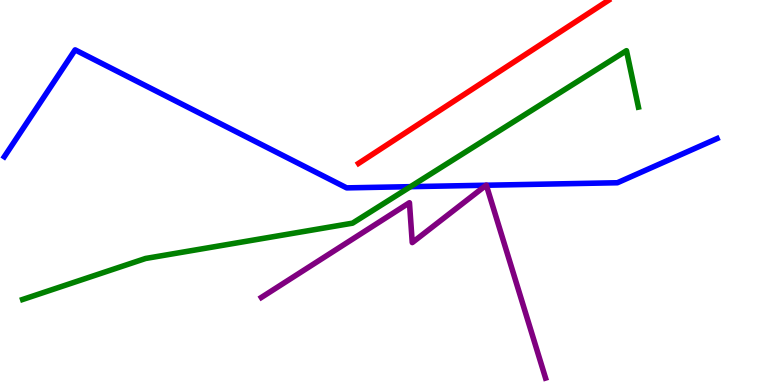[{'lines': ['blue', 'red'], 'intersections': []}, {'lines': ['green', 'red'], 'intersections': []}, {'lines': ['purple', 'red'], 'intersections': []}, {'lines': ['blue', 'green'], 'intersections': [{'x': 5.3, 'y': 5.15}]}, {'lines': ['blue', 'purple'], 'intersections': [{'x': 6.27, 'y': 5.19}, {'x': 6.28, 'y': 5.19}]}, {'lines': ['green', 'purple'], 'intersections': []}]